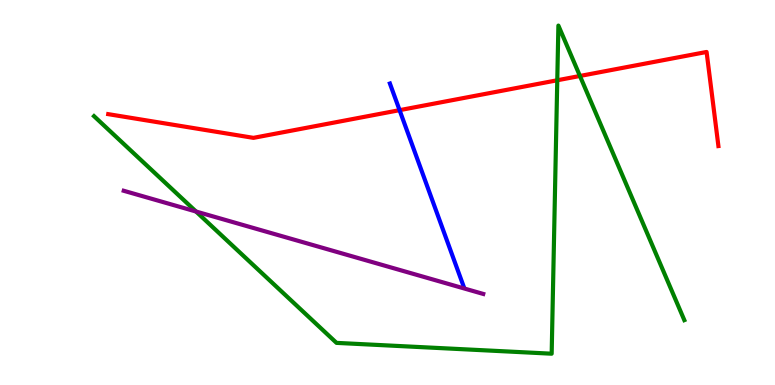[{'lines': ['blue', 'red'], 'intersections': [{'x': 5.16, 'y': 7.14}]}, {'lines': ['green', 'red'], 'intersections': [{'x': 7.19, 'y': 7.92}, {'x': 7.48, 'y': 8.03}]}, {'lines': ['purple', 'red'], 'intersections': []}, {'lines': ['blue', 'green'], 'intersections': []}, {'lines': ['blue', 'purple'], 'intersections': []}, {'lines': ['green', 'purple'], 'intersections': [{'x': 2.53, 'y': 4.51}]}]